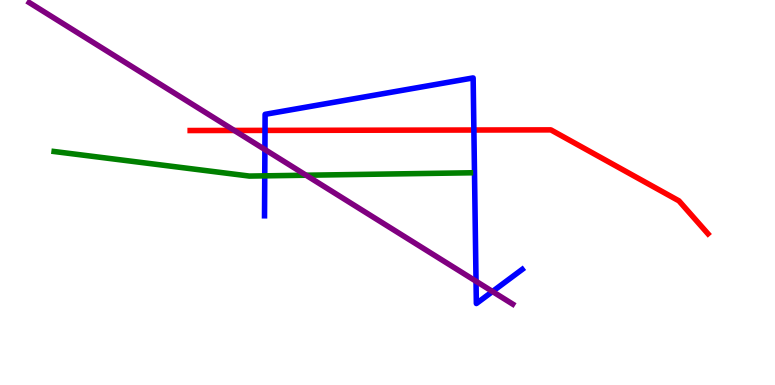[{'lines': ['blue', 'red'], 'intersections': [{'x': 3.42, 'y': 6.61}, {'x': 6.11, 'y': 6.62}]}, {'lines': ['green', 'red'], 'intersections': []}, {'lines': ['purple', 'red'], 'intersections': [{'x': 3.02, 'y': 6.61}]}, {'lines': ['blue', 'green'], 'intersections': [{'x': 3.42, 'y': 5.43}]}, {'lines': ['blue', 'purple'], 'intersections': [{'x': 3.42, 'y': 6.12}, {'x': 6.14, 'y': 2.7}, {'x': 6.35, 'y': 2.43}]}, {'lines': ['green', 'purple'], 'intersections': [{'x': 3.95, 'y': 5.45}]}]